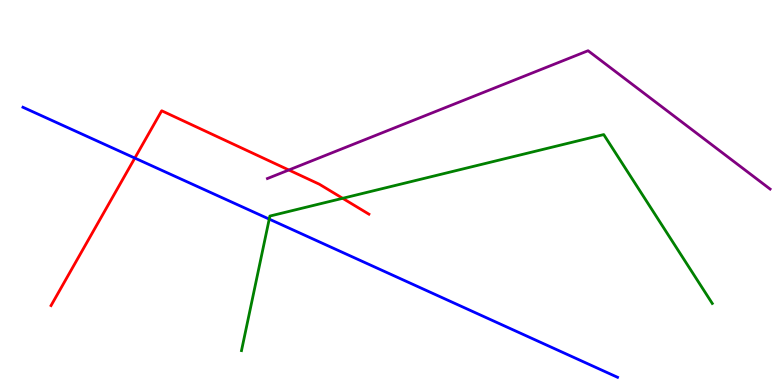[{'lines': ['blue', 'red'], 'intersections': [{'x': 1.74, 'y': 5.89}]}, {'lines': ['green', 'red'], 'intersections': [{'x': 4.42, 'y': 4.85}]}, {'lines': ['purple', 'red'], 'intersections': [{'x': 3.73, 'y': 5.58}]}, {'lines': ['blue', 'green'], 'intersections': [{'x': 3.47, 'y': 4.31}]}, {'lines': ['blue', 'purple'], 'intersections': []}, {'lines': ['green', 'purple'], 'intersections': []}]